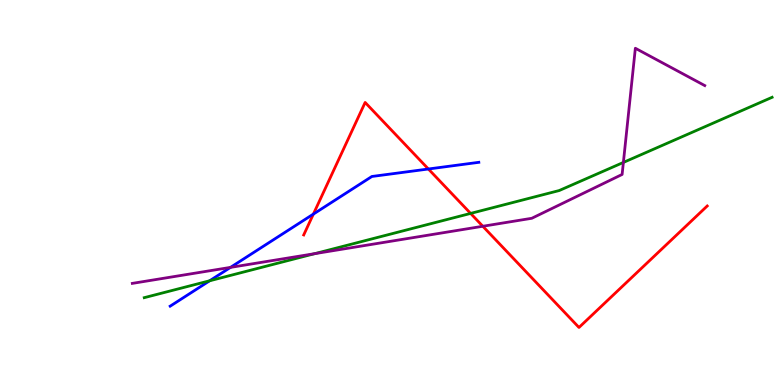[{'lines': ['blue', 'red'], 'intersections': [{'x': 4.04, 'y': 4.44}, {'x': 5.53, 'y': 5.61}]}, {'lines': ['green', 'red'], 'intersections': [{'x': 6.07, 'y': 4.46}]}, {'lines': ['purple', 'red'], 'intersections': [{'x': 6.23, 'y': 4.12}]}, {'lines': ['blue', 'green'], 'intersections': [{'x': 2.71, 'y': 2.71}]}, {'lines': ['blue', 'purple'], 'intersections': [{'x': 2.97, 'y': 3.05}]}, {'lines': ['green', 'purple'], 'intersections': [{'x': 4.06, 'y': 3.41}, {'x': 8.04, 'y': 5.78}]}]